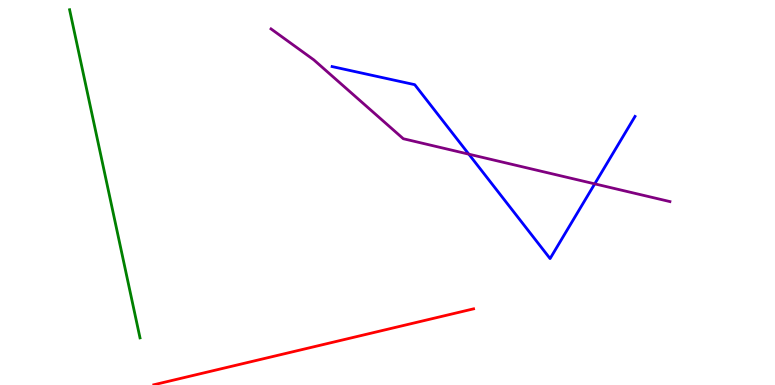[{'lines': ['blue', 'red'], 'intersections': []}, {'lines': ['green', 'red'], 'intersections': []}, {'lines': ['purple', 'red'], 'intersections': []}, {'lines': ['blue', 'green'], 'intersections': []}, {'lines': ['blue', 'purple'], 'intersections': [{'x': 6.05, 'y': 6.0}, {'x': 7.67, 'y': 5.22}]}, {'lines': ['green', 'purple'], 'intersections': []}]